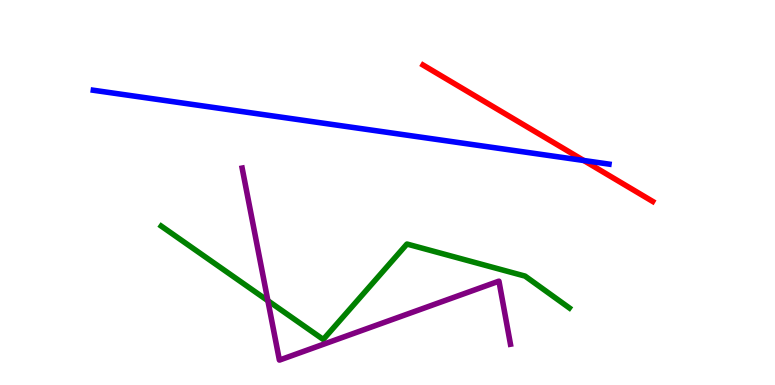[{'lines': ['blue', 'red'], 'intersections': [{'x': 7.53, 'y': 5.83}]}, {'lines': ['green', 'red'], 'intersections': []}, {'lines': ['purple', 'red'], 'intersections': []}, {'lines': ['blue', 'green'], 'intersections': []}, {'lines': ['blue', 'purple'], 'intersections': []}, {'lines': ['green', 'purple'], 'intersections': [{'x': 3.46, 'y': 2.19}]}]